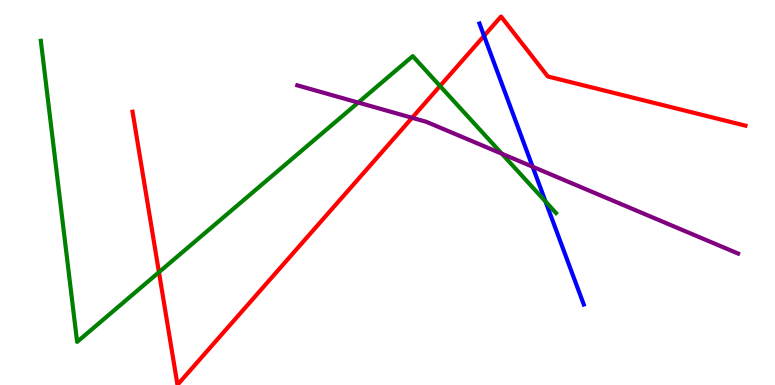[{'lines': ['blue', 'red'], 'intersections': [{'x': 6.25, 'y': 9.07}]}, {'lines': ['green', 'red'], 'intersections': [{'x': 2.05, 'y': 2.93}, {'x': 5.68, 'y': 7.77}]}, {'lines': ['purple', 'red'], 'intersections': [{'x': 5.32, 'y': 6.94}]}, {'lines': ['blue', 'green'], 'intersections': [{'x': 7.04, 'y': 4.76}]}, {'lines': ['blue', 'purple'], 'intersections': [{'x': 6.87, 'y': 5.67}]}, {'lines': ['green', 'purple'], 'intersections': [{'x': 4.62, 'y': 7.34}, {'x': 6.48, 'y': 6.01}]}]